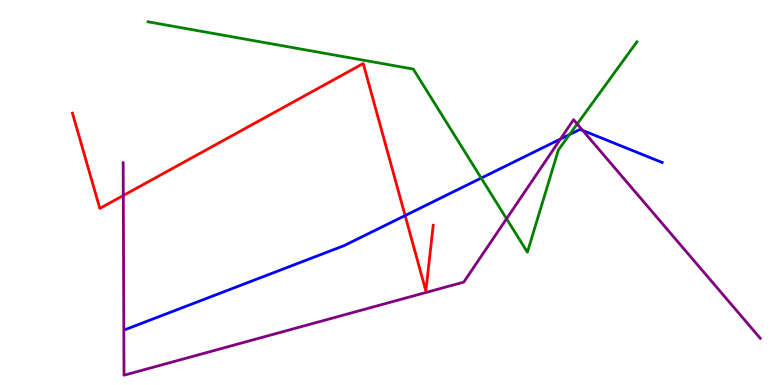[{'lines': ['blue', 'red'], 'intersections': [{'x': 5.23, 'y': 4.4}]}, {'lines': ['green', 'red'], 'intersections': []}, {'lines': ['purple', 'red'], 'intersections': [{'x': 1.59, 'y': 4.92}]}, {'lines': ['blue', 'green'], 'intersections': [{'x': 6.21, 'y': 5.37}, {'x': 7.35, 'y': 6.5}]}, {'lines': ['blue', 'purple'], 'intersections': [{'x': 7.23, 'y': 6.39}, {'x': 7.52, 'y': 6.61}]}, {'lines': ['green', 'purple'], 'intersections': [{'x': 6.54, 'y': 4.32}, {'x': 7.45, 'y': 6.78}]}]